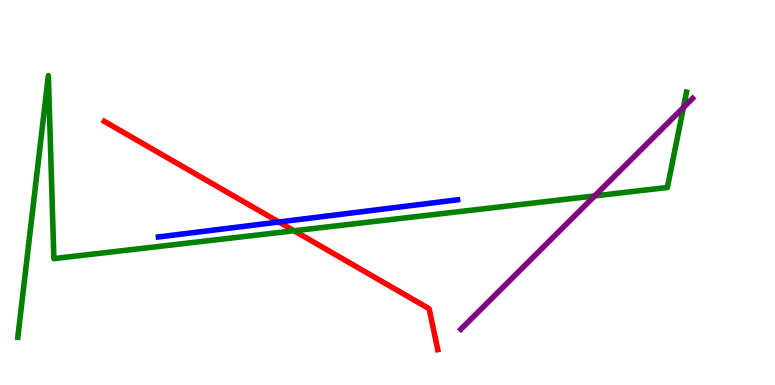[{'lines': ['blue', 'red'], 'intersections': [{'x': 3.6, 'y': 4.23}]}, {'lines': ['green', 'red'], 'intersections': [{'x': 3.79, 'y': 4.01}]}, {'lines': ['purple', 'red'], 'intersections': []}, {'lines': ['blue', 'green'], 'intersections': []}, {'lines': ['blue', 'purple'], 'intersections': []}, {'lines': ['green', 'purple'], 'intersections': [{'x': 7.67, 'y': 4.91}, {'x': 8.82, 'y': 7.21}]}]